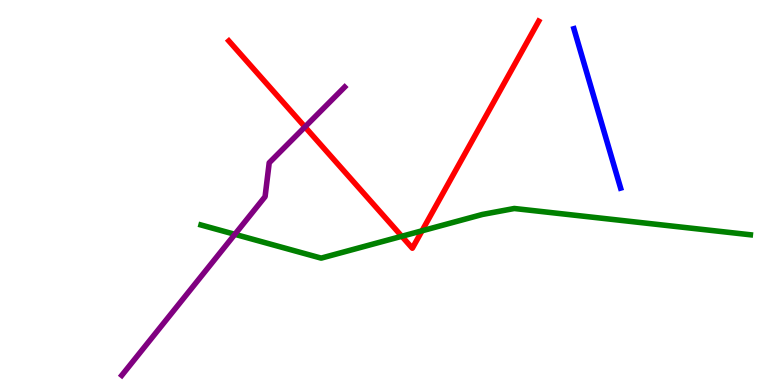[{'lines': ['blue', 'red'], 'intersections': []}, {'lines': ['green', 'red'], 'intersections': [{'x': 5.18, 'y': 3.86}, {'x': 5.45, 'y': 4.01}]}, {'lines': ['purple', 'red'], 'intersections': [{'x': 3.93, 'y': 6.7}]}, {'lines': ['blue', 'green'], 'intersections': []}, {'lines': ['blue', 'purple'], 'intersections': []}, {'lines': ['green', 'purple'], 'intersections': [{'x': 3.03, 'y': 3.91}]}]